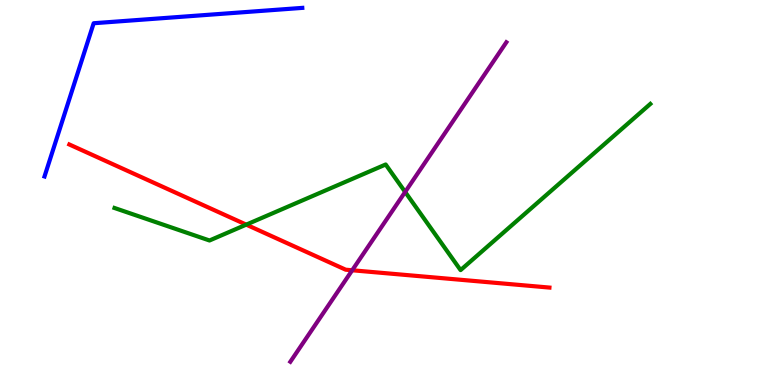[{'lines': ['blue', 'red'], 'intersections': []}, {'lines': ['green', 'red'], 'intersections': [{'x': 3.18, 'y': 4.17}]}, {'lines': ['purple', 'red'], 'intersections': [{'x': 4.54, 'y': 2.98}]}, {'lines': ['blue', 'green'], 'intersections': []}, {'lines': ['blue', 'purple'], 'intersections': []}, {'lines': ['green', 'purple'], 'intersections': [{'x': 5.23, 'y': 5.01}]}]